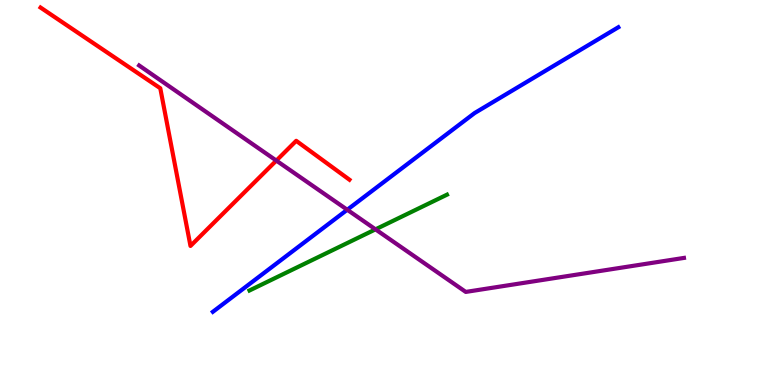[{'lines': ['blue', 'red'], 'intersections': []}, {'lines': ['green', 'red'], 'intersections': []}, {'lines': ['purple', 'red'], 'intersections': [{'x': 3.57, 'y': 5.83}]}, {'lines': ['blue', 'green'], 'intersections': []}, {'lines': ['blue', 'purple'], 'intersections': [{'x': 4.48, 'y': 4.55}]}, {'lines': ['green', 'purple'], 'intersections': [{'x': 4.85, 'y': 4.04}]}]